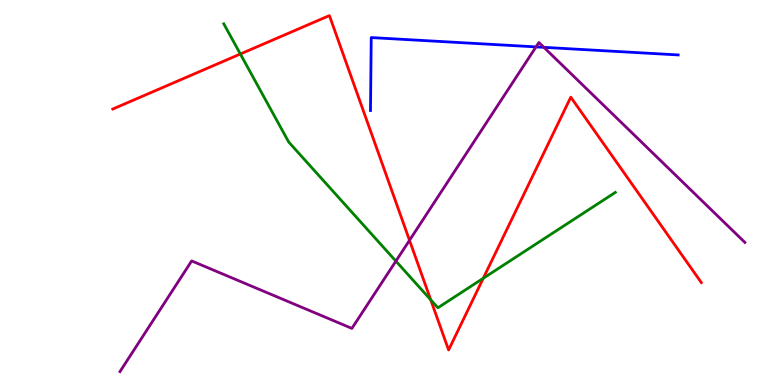[{'lines': ['blue', 'red'], 'intersections': []}, {'lines': ['green', 'red'], 'intersections': [{'x': 3.1, 'y': 8.6}, {'x': 5.56, 'y': 2.21}, {'x': 6.24, 'y': 2.77}]}, {'lines': ['purple', 'red'], 'intersections': [{'x': 5.28, 'y': 3.76}]}, {'lines': ['blue', 'green'], 'intersections': []}, {'lines': ['blue', 'purple'], 'intersections': [{'x': 6.92, 'y': 8.78}, {'x': 7.02, 'y': 8.77}]}, {'lines': ['green', 'purple'], 'intersections': [{'x': 5.11, 'y': 3.22}]}]